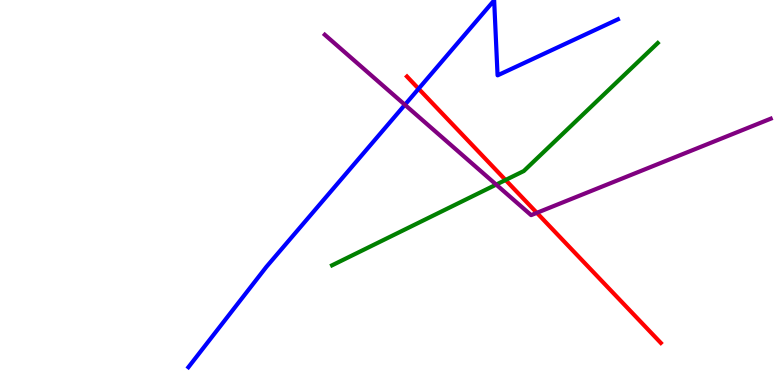[{'lines': ['blue', 'red'], 'intersections': [{'x': 5.4, 'y': 7.69}]}, {'lines': ['green', 'red'], 'intersections': [{'x': 6.52, 'y': 5.32}]}, {'lines': ['purple', 'red'], 'intersections': [{'x': 6.93, 'y': 4.47}]}, {'lines': ['blue', 'green'], 'intersections': []}, {'lines': ['blue', 'purple'], 'intersections': [{'x': 5.22, 'y': 7.28}]}, {'lines': ['green', 'purple'], 'intersections': [{'x': 6.4, 'y': 5.21}]}]